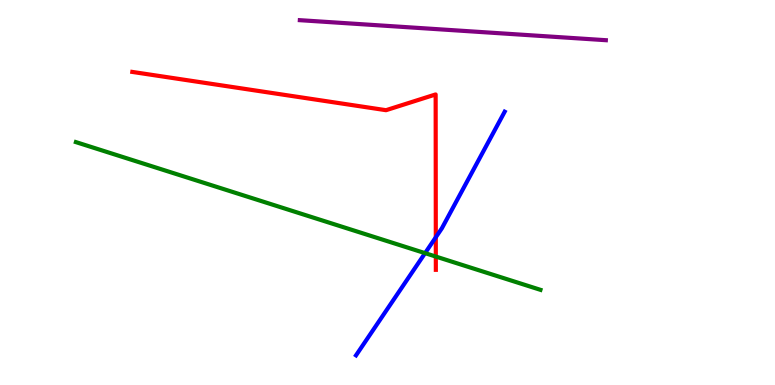[{'lines': ['blue', 'red'], 'intersections': [{'x': 5.62, 'y': 3.84}]}, {'lines': ['green', 'red'], 'intersections': [{'x': 5.62, 'y': 3.34}]}, {'lines': ['purple', 'red'], 'intersections': []}, {'lines': ['blue', 'green'], 'intersections': [{'x': 5.48, 'y': 3.42}]}, {'lines': ['blue', 'purple'], 'intersections': []}, {'lines': ['green', 'purple'], 'intersections': []}]